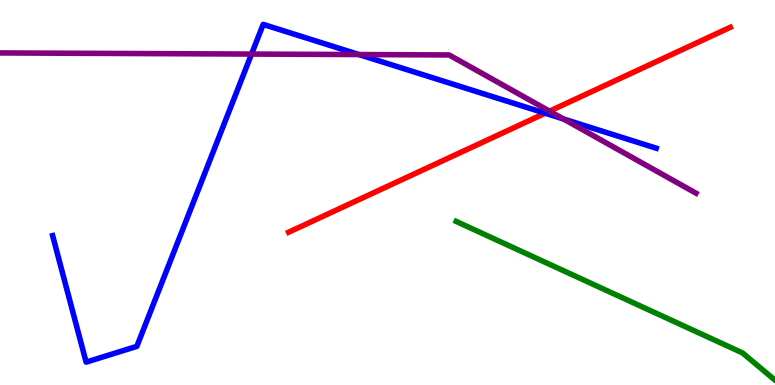[{'lines': ['blue', 'red'], 'intersections': [{'x': 7.03, 'y': 7.06}]}, {'lines': ['green', 'red'], 'intersections': []}, {'lines': ['purple', 'red'], 'intersections': [{'x': 7.09, 'y': 7.11}]}, {'lines': ['blue', 'green'], 'intersections': []}, {'lines': ['blue', 'purple'], 'intersections': [{'x': 3.25, 'y': 8.6}, {'x': 4.63, 'y': 8.58}, {'x': 7.27, 'y': 6.91}]}, {'lines': ['green', 'purple'], 'intersections': []}]